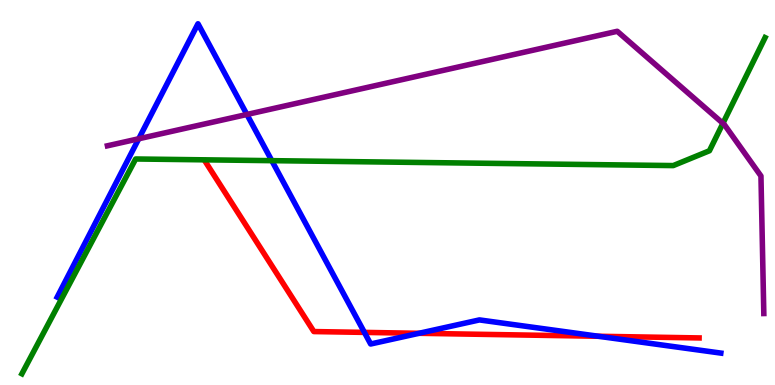[{'lines': ['blue', 'red'], 'intersections': [{'x': 4.7, 'y': 1.37}, {'x': 5.41, 'y': 1.34}, {'x': 7.72, 'y': 1.27}]}, {'lines': ['green', 'red'], 'intersections': []}, {'lines': ['purple', 'red'], 'intersections': []}, {'lines': ['blue', 'green'], 'intersections': [{'x': 3.51, 'y': 5.83}]}, {'lines': ['blue', 'purple'], 'intersections': [{'x': 1.79, 'y': 6.4}, {'x': 3.19, 'y': 7.03}]}, {'lines': ['green', 'purple'], 'intersections': [{'x': 9.33, 'y': 6.8}]}]